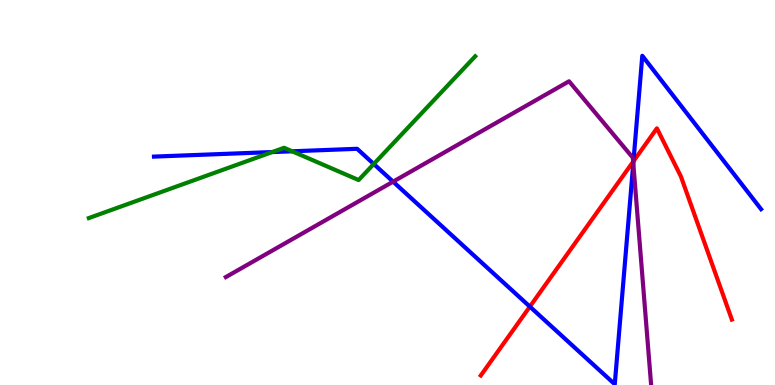[{'lines': ['blue', 'red'], 'intersections': [{'x': 6.84, 'y': 2.04}, {'x': 8.17, 'y': 5.81}]}, {'lines': ['green', 'red'], 'intersections': []}, {'lines': ['purple', 'red'], 'intersections': [{'x': 8.17, 'y': 5.8}]}, {'lines': ['blue', 'green'], 'intersections': [{'x': 3.51, 'y': 6.05}, {'x': 3.77, 'y': 6.07}, {'x': 4.82, 'y': 5.74}]}, {'lines': ['blue', 'purple'], 'intersections': [{'x': 5.07, 'y': 5.28}, {'x': 8.17, 'y': 5.76}]}, {'lines': ['green', 'purple'], 'intersections': []}]